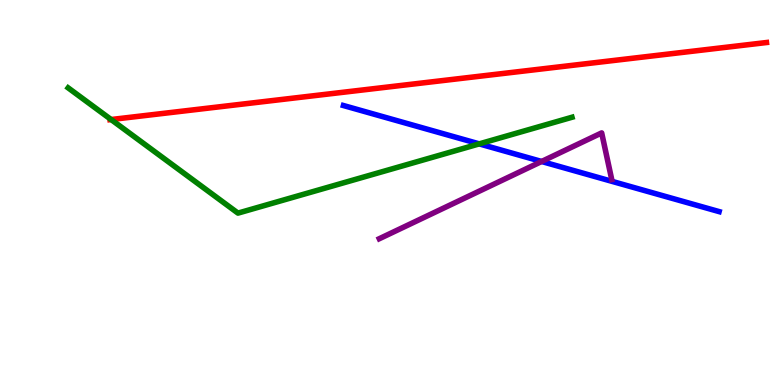[{'lines': ['blue', 'red'], 'intersections': []}, {'lines': ['green', 'red'], 'intersections': [{'x': 1.43, 'y': 6.9}]}, {'lines': ['purple', 'red'], 'intersections': []}, {'lines': ['blue', 'green'], 'intersections': [{'x': 6.18, 'y': 6.26}]}, {'lines': ['blue', 'purple'], 'intersections': [{'x': 6.99, 'y': 5.81}]}, {'lines': ['green', 'purple'], 'intersections': []}]